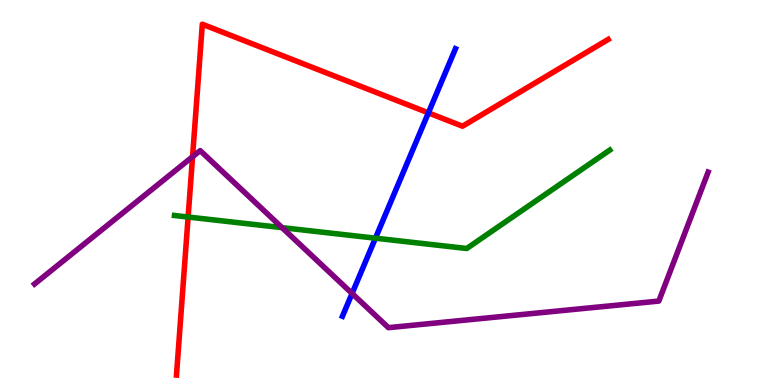[{'lines': ['blue', 'red'], 'intersections': [{'x': 5.53, 'y': 7.07}]}, {'lines': ['green', 'red'], 'intersections': [{'x': 2.43, 'y': 4.36}]}, {'lines': ['purple', 'red'], 'intersections': [{'x': 2.48, 'y': 5.93}]}, {'lines': ['blue', 'green'], 'intersections': [{'x': 4.84, 'y': 3.81}]}, {'lines': ['blue', 'purple'], 'intersections': [{'x': 4.54, 'y': 2.38}]}, {'lines': ['green', 'purple'], 'intersections': [{'x': 3.64, 'y': 4.09}]}]